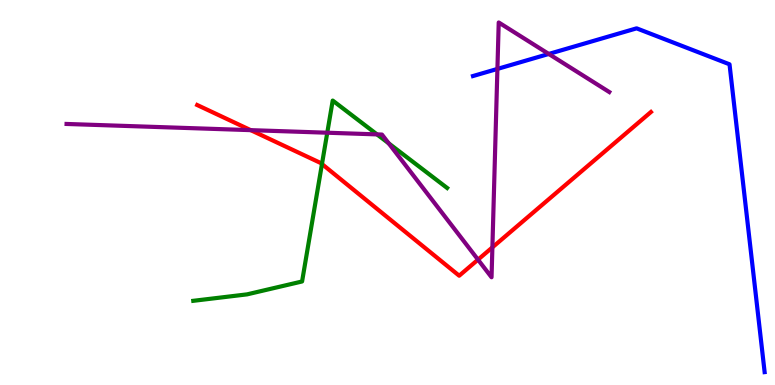[{'lines': ['blue', 'red'], 'intersections': []}, {'lines': ['green', 'red'], 'intersections': [{'x': 4.15, 'y': 5.74}]}, {'lines': ['purple', 'red'], 'intersections': [{'x': 3.24, 'y': 6.62}, {'x': 6.17, 'y': 3.26}, {'x': 6.35, 'y': 3.57}]}, {'lines': ['blue', 'green'], 'intersections': []}, {'lines': ['blue', 'purple'], 'intersections': [{'x': 6.42, 'y': 8.21}, {'x': 7.08, 'y': 8.6}]}, {'lines': ['green', 'purple'], 'intersections': [{'x': 4.22, 'y': 6.55}, {'x': 4.86, 'y': 6.51}, {'x': 5.02, 'y': 6.28}]}]